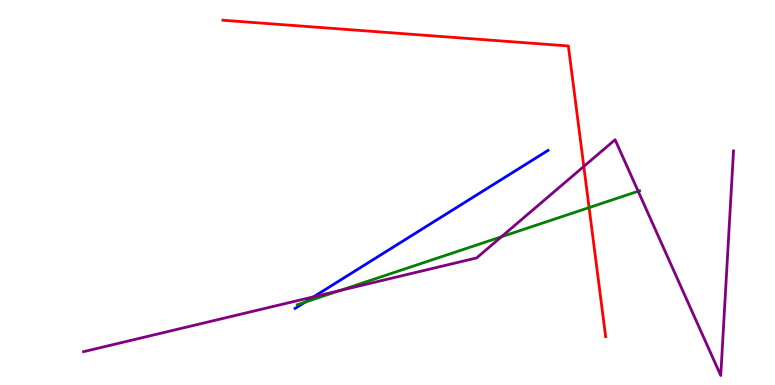[{'lines': ['blue', 'red'], 'intersections': []}, {'lines': ['green', 'red'], 'intersections': [{'x': 7.6, 'y': 4.61}]}, {'lines': ['purple', 'red'], 'intersections': [{'x': 7.53, 'y': 5.68}]}, {'lines': ['blue', 'green'], 'intersections': [{'x': 3.94, 'y': 2.15}]}, {'lines': ['blue', 'purple'], 'intersections': [{'x': 4.05, 'y': 2.29}]}, {'lines': ['green', 'purple'], 'intersections': [{'x': 4.39, 'y': 2.45}, {'x': 6.47, 'y': 3.85}, {'x': 8.23, 'y': 5.03}]}]